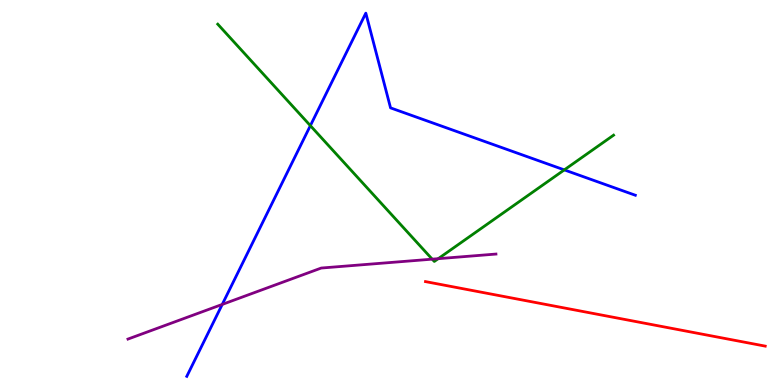[{'lines': ['blue', 'red'], 'intersections': []}, {'lines': ['green', 'red'], 'intersections': []}, {'lines': ['purple', 'red'], 'intersections': []}, {'lines': ['blue', 'green'], 'intersections': [{'x': 4.0, 'y': 6.74}, {'x': 7.28, 'y': 5.59}]}, {'lines': ['blue', 'purple'], 'intersections': [{'x': 2.87, 'y': 2.09}]}, {'lines': ['green', 'purple'], 'intersections': [{'x': 5.58, 'y': 3.27}, {'x': 5.65, 'y': 3.28}]}]